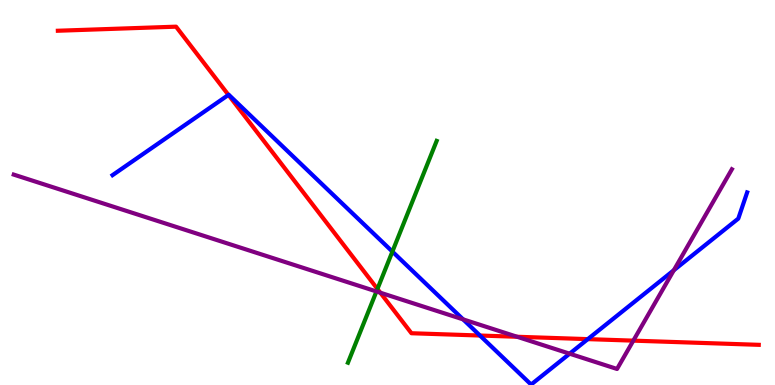[{'lines': ['blue', 'red'], 'intersections': [{'x': 2.95, 'y': 7.53}, {'x': 6.19, 'y': 1.29}, {'x': 7.58, 'y': 1.19}]}, {'lines': ['green', 'red'], 'intersections': [{'x': 4.87, 'y': 2.49}]}, {'lines': ['purple', 'red'], 'intersections': [{'x': 4.91, 'y': 2.4}, {'x': 6.67, 'y': 1.25}, {'x': 8.17, 'y': 1.15}]}, {'lines': ['blue', 'green'], 'intersections': [{'x': 5.06, 'y': 3.47}]}, {'lines': ['blue', 'purple'], 'intersections': [{'x': 5.98, 'y': 1.7}, {'x': 7.35, 'y': 0.813}, {'x': 8.69, 'y': 2.98}]}, {'lines': ['green', 'purple'], 'intersections': [{'x': 4.86, 'y': 2.43}]}]